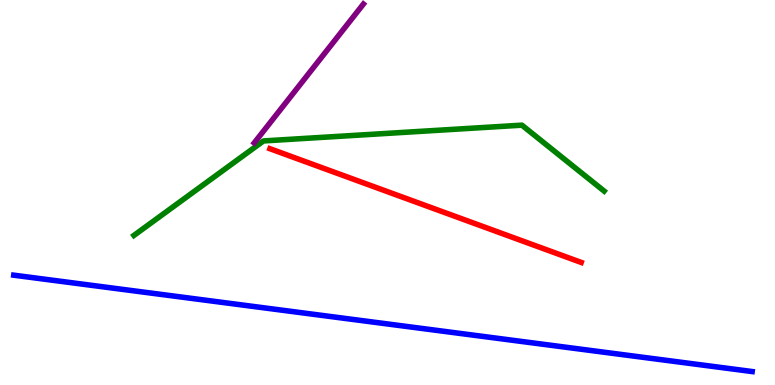[{'lines': ['blue', 'red'], 'intersections': []}, {'lines': ['green', 'red'], 'intersections': []}, {'lines': ['purple', 'red'], 'intersections': []}, {'lines': ['blue', 'green'], 'intersections': []}, {'lines': ['blue', 'purple'], 'intersections': []}, {'lines': ['green', 'purple'], 'intersections': []}]